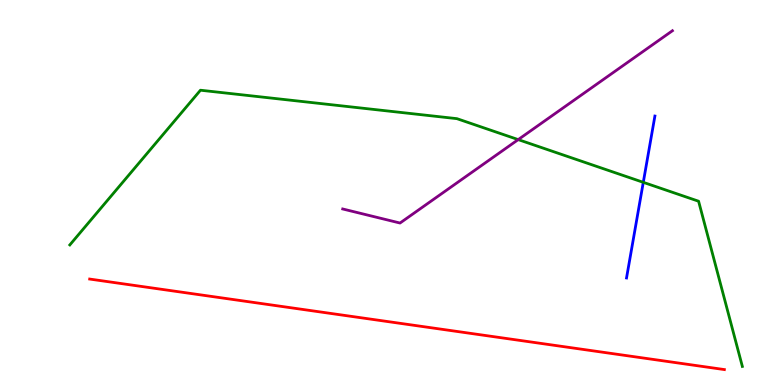[{'lines': ['blue', 'red'], 'intersections': []}, {'lines': ['green', 'red'], 'intersections': []}, {'lines': ['purple', 'red'], 'intersections': []}, {'lines': ['blue', 'green'], 'intersections': [{'x': 8.3, 'y': 5.26}]}, {'lines': ['blue', 'purple'], 'intersections': []}, {'lines': ['green', 'purple'], 'intersections': [{'x': 6.69, 'y': 6.37}]}]